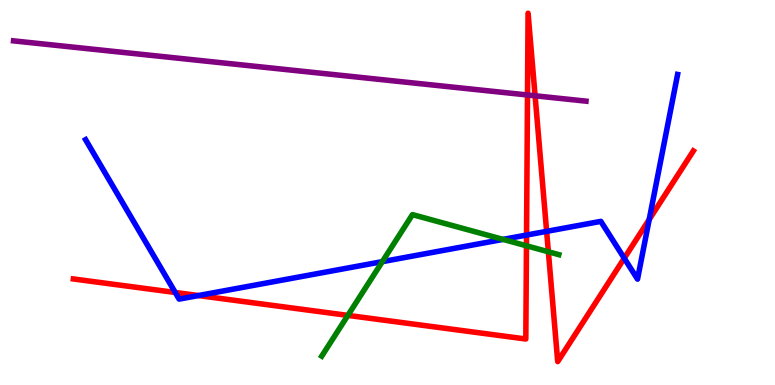[{'lines': ['blue', 'red'], 'intersections': [{'x': 2.26, 'y': 2.4}, {'x': 2.56, 'y': 2.32}, {'x': 6.79, 'y': 3.89}, {'x': 7.05, 'y': 3.99}, {'x': 8.05, 'y': 3.29}, {'x': 8.38, 'y': 4.3}]}, {'lines': ['green', 'red'], 'intersections': [{'x': 4.49, 'y': 1.81}, {'x': 6.79, 'y': 3.62}, {'x': 7.08, 'y': 3.46}]}, {'lines': ['purple', 'red'], 'intersections': [{'x': 6.81, 'y': 7.53}, {'x': 6.9, 'y': 7.51}]}, {'lines': ['blue', 'green'], 'intersections': [{'x': 4.93, 'y': 3.2}, {'x': 6.49, 'y': 3.78}]}, {'lines': ['blue', 'purple'], 'intersections': []}, {'lines': ['green', 'purple'], 'intersections': []}]